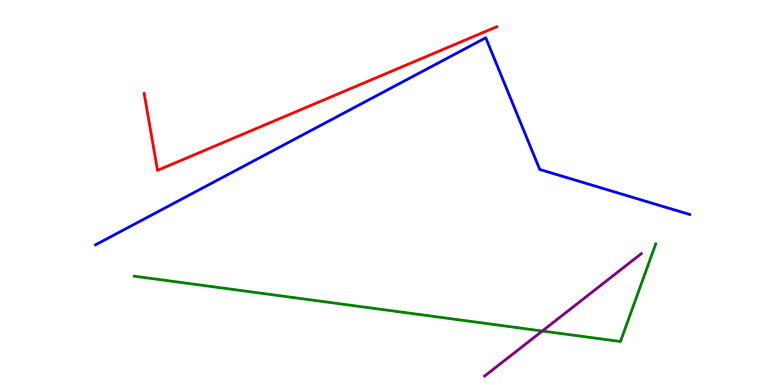[{'lines': ['blue', 'red'], 'intersections': []}, {'lines': ['green', 'red'], 'intersections': []}, {'lines': ['purple', 'red'], 'intersections': []}, {'lines': ['blue', 'green'], 'intersections': []}, {'lines': ['blue', 'purple'], 'intersections': []}, {'lines': ['green', 'purple'], 'intersections': [{'x': 7.0, 'y': 1.4}]}]